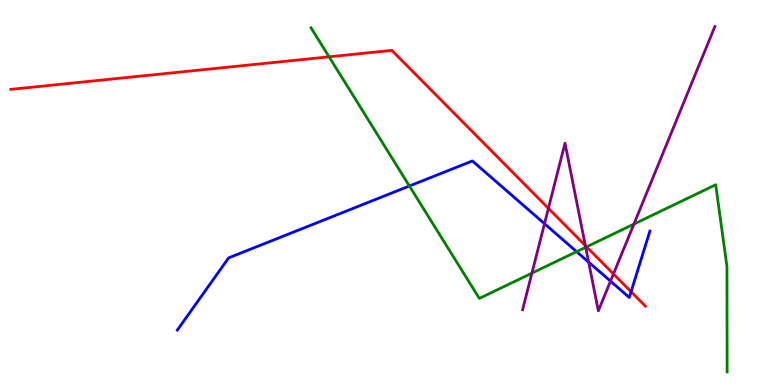[{'lines': ['blue', 'red'], 'intersections': [{'x': 8.14, 'y': 2.42}]}, {'lines': ['green', 'red'], 'intersections': [{'x': 4.25, 'y': 8.52}, {'x': 7.57, 'y': 3.59}]}, {'lines': ['purple', 'red'], 'intersections': [{'x': 7.08, 'y': 4.59}, {'x': 7.55, 'y': 3.62}, {'x': 7.92, 'y': 2.88}]}, {'lines': ['blue', 'green'], 'intersections': [{'x': 5.28, 'y': 5.17}, {'x': 7.44, 'y': 3.46}]}, {'lines': ['blue', 'purple'], 'intersections': [{'x': 7.03, 'y': 4.19}, {'x': 7.6, 'y': 3.19}, {'x': 7.88, 'y': 2.7}]}, {'lines': ['green', 'purple'], 'intersections': [{'x': 6.86, 'y': 2.91}, {'x': 7.56, 'y': 3.58}, {'x': 8.18, 'y': 4.18}]}]